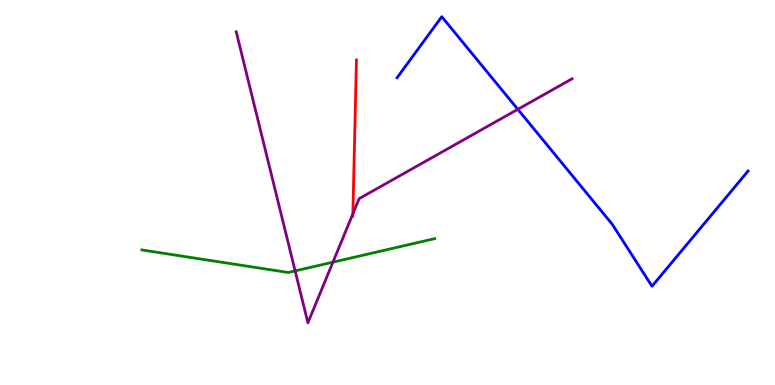[{'lines': ['blue', 'red'], 'intersections': []}, {'lines': ['green', 'red'], 'intersections': []}, {'lines': ['purple', 'red'], 'intersections': [{'x': 4.55, 'y': 4.45}]}, {'lines': ['blue', 'green'], 'intersections': []}, {'lines': ['blue', 'purple'], 'intersections': [{'x': 6.68, 'y': 7.16}]}, {'lines': ['green', 'purple'], 'intersections': [{'x': 3.81, 'y': 2.96}, {'x': 4.3, 'y': 3.19}]}]